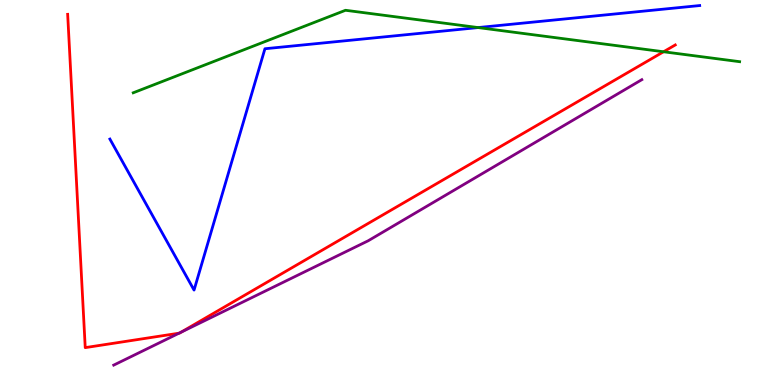[{'lines': ['blue', 'red'], 'intersections': []}, {'lines': ['green', 'red'], 'intersections': [{'x': 8.56, 'y': 8.66}]}, {'lines': ['purple', 'red'], 'intersections': [{'x': 2.31, 'y': 1.35}, {'x': 2.34, 'y': 1.37}]}, {'lines': ['blue', 'green'], 'intersections': [{'x': 6.17, 'y': 9.28}]}, {'lines': ['blue', 'purple'], 'intersections': []}, {'lines': ['green', 'purple'], 'intersections': []}]